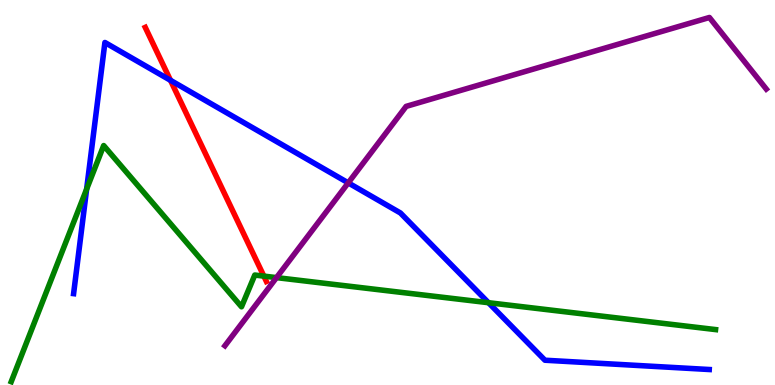[{'lines': ['blue', 'red'], 'intersections': [{'x': 2.2, 'y': 7.91}]}, {'lines': ['green', 'red'], 'intersections': [{'x': 3.4, 'y': 2.83}]}, {'lines': ['purple', 'red'], 'intersections': []}, {'lines': ['blue', 'green'], 'intersections': [{'x': 1.12, 'y': 5.09}, {'x': 6.3, 'y': 2.14}]}, {'lines': ['blue', 'purple'], 'intersections': [{'x': 4.49, 'y': 5.25}]}, {'lines': ['green', 'purple'], 'intersections': [{'x': 3.57, 'y': 2.79}]}]